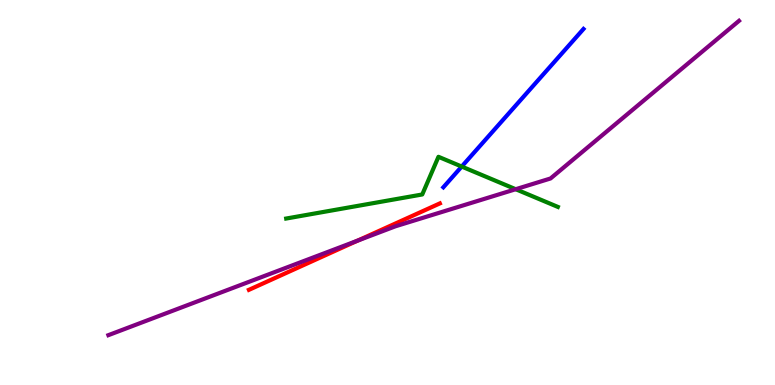[{'lines': ['blue', 'red'], 'intersections': []}, {'lines': ['green', 'red'], 'intersections': []}, {'lines': ['purple', 'red'], 'intersections': [{'x': 4.61, 'y': 3.75}]}, {'lines': ['blue', 'green'], 'intersections': [{'x': 5.96, 'y': 5.67}]}, {'lines': ['blue', 'purple'], 'intersections': []}, {'lines': ['green', 'purple'], 'intersections': [{'x': 6.65, 'y': 5.09}]}]